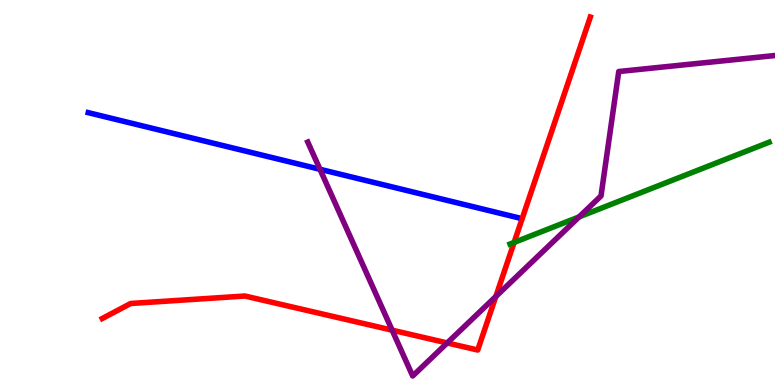[{'lines': ['blue', 'red'], 'intersections': []}, {'lines': ['green', 'red'], 'intersections': [{'x': 6.63, 'y': 3.7}]}, {'lines': ['purple', 'red'], 'intersections': [{'x': 5.06, 'y': 1.42}, {'x': 5.77, 'y': 1.09}, {'x': 6.4, 'y': 2.3}]}, {'lines': ['blue', 'green'], 'intersections': []}, {'lines': ['blue', 'purple'], 'intersections': [{'x': 4.13, 'y': 5.6}]}, {'lines': ['green', 'purple'], 'intersections': [{'x': 7.47, 'y': 4.37}]}]